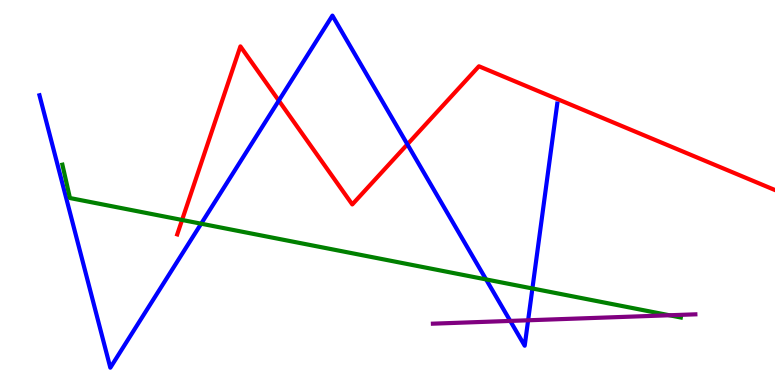[{'lines': ['blue', 'red'], 'intersections': [{'x': 3.6, 'y': 7.39}, {'x': 5.26, 'y': 6.25}]}, {'lines': ['green', 'red'], 'intersections': [{'x': 2.35, 'y': 4.29}]}, {'lines': ['purple', 'red'], 'intersections': []}, {'lines': ['blue', 'green'], 'intersections': [{'x': 2.6, 'y': 4.19}, {'x': 6.27, 'y': 2.74}, {'x': 6.87, 'y': 2.51}]}, {'lines': ['blue', 'purple'], 'intersections': [{'x': 6.58, 'y': 1.66}, {'x': 6.81, 'y': 1.68}]}, {'lines': ['green', 'purple'], 'intersections': [{'x': 8.64, 'y': 1.81}]}]